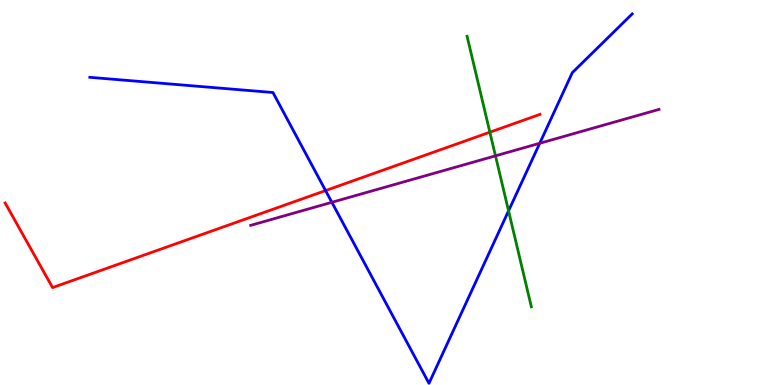[{'lines': ['blue', 'red'], 'intersections': [{'x': 4.2, 'y': 5.05}]}, {'lines': ['green', 'red'], 'intersections': [{'x': 6.32, 'y': 6.57}]}, {'lines': ['purple', 'red'], 'intersections': []}, {'lines': ['blue', 'green'], 'intersections': [{'x': 6.56, 'y': 4.52}]}, {'lines': ['blue', 'purple'], 'intersections': [{'x': 4.28, 'y': 4.75}, {'x': 6.96, 'y': 6.28}]}, {'lines': ['green', 'purple'], 'intersections': [{'x': 6.39, 'y': 5.95}]}]